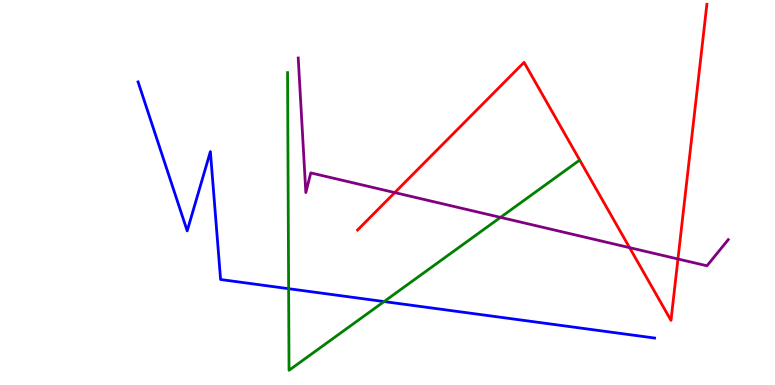[{'lines': ['blue', 'red'], 'intersections': []}, {'lines': ['green', 'red'], 'intersections': []}, {'lines': ['purple', 'red'], 'intersections': [{'x': 5.09, 'y': 5.0}, {'x': 8.12, 'y': 3.57}, {'x': 8.75, 'y': 3.27}]}, {'lines': ['blue', 'green'], 'intersections': [{'x': 3.72, 'y': 2.5}, {'x': 4.96, 'y': 2.17}]}, {'lines': ['blue', 'purple'], 'intersections': []}, {'lines': ['green', 'purple'], 'intersections': [{'x': 6.46, 'y': 4.35}]}]